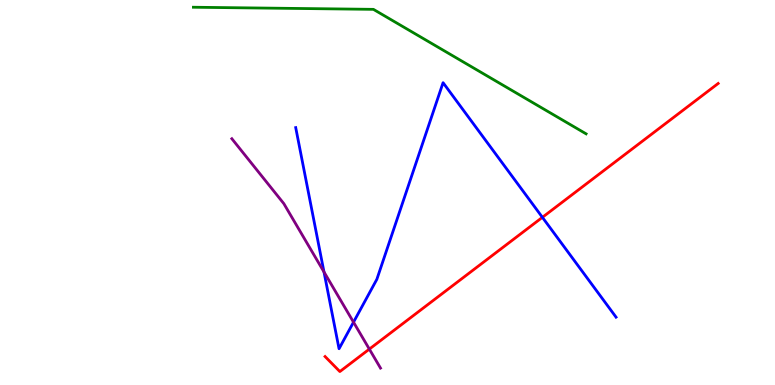[{'lines': ['blue', 'red'], 'intersections': [{'x': 7.0, 'y': 4.36}]}, {'lines': ['green', 'red'], 'intersections': []}, {'lines': ['purple', 'red'], 'intersections': [{'x': 4.77, 'y': 0.932}]}, {'lines': ['blue', 'green'], 'intersections': []}, {'lines': ['blue', 'purple'], 'intersections': [{'x': 4.18, 'y': 2.94}, {'x': 4.56, 'y': 1.63}]}, {'lines': ['green', 'purple'], 'intersections': []}]